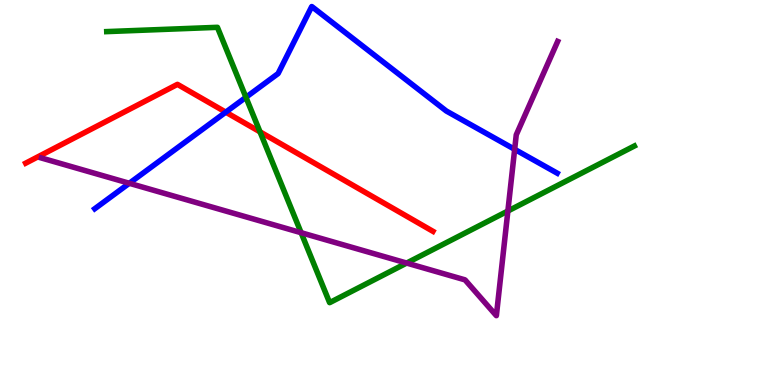[{'lines': ['blue', 'red'], 'intersections': [{'x': 2.91, 'y': 7.09}]}, {'lines': ['green', 'red'], 'intersections': [{'x': 3.36, 'y': 6.58}]}, {'lines': ['purple', 'red'], 'intersections': []}, {'lines': ['blue', 'green'], 'intersections': [{'x': 3.17, 'y': 7.47}]}, {'lines': ['blue', 'purple'], 'intersections': [{'x': 1.67, 'y': 5.24}, {'x': 6.64, 'y': 6.12}]}, {'lines': ['green', 'purple'], 'intersections': [{'x': 3.89, 'y': 3.96}, {'x': 5.25, 'y': 3.17}, {'x': 6.55, 'y': 4.52}]}]